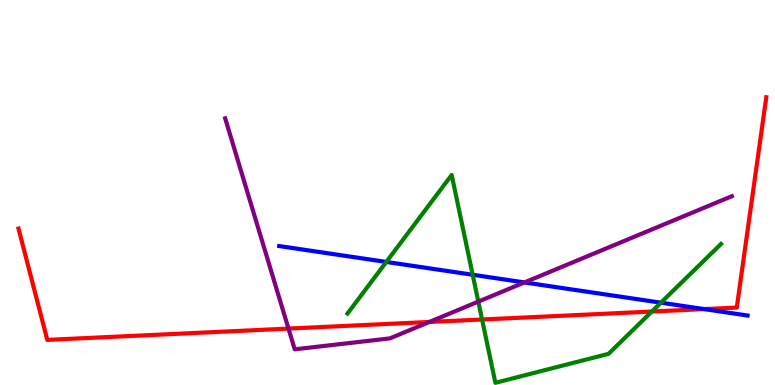[{'lines': ['blue', 'red'], 'intersections': [{'x': 9.09, 'y': 1.97}]}, {'lines': ['green', 'red'], 'intersections': [{'x': 6.22, 'y': 1.7}, {'x': 8.41, 'y': 1.91}]}, {'lines': ['purple', 'red'], 'intersections': [{'x': 3.72, 'y': 1.47}, {'x': 5.54, 'y': 1.64}]}, {'lines': ['blue', 'green'], 'intersections': [{'x': 4.98, 'y': 3.2}, {'x': 6.1, 'y': 2.86}, {'x': 8.53, 'y': 2.14}]}, {'lines': ['blue', 'purple'], 'intersections': [{'x': 6.77, 'y': 2.66}]}, {'lines': ['green', 'purple'], 'intersections': [{'x': 6.17, 'y': 2.17}]}]